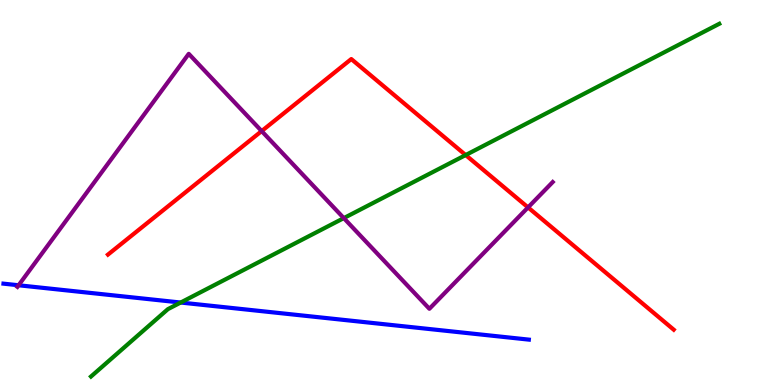[{'lines': ['blue', 'red'], 'intersections': []}, {'lines': ['green', 'red'], 'intersections': [{'x': 6.01, 'y': 5.97}]}, {'lines': ['purple', 'red'], 'intersections': [{'x': 3.38, 'y': 6.6}, {'x': 6.81, 'y': 4.61}]}, {'lines': ['blue', 'green'], 'intersections': [{'x': 2.33, 'y': 2.14}]}, {'lines': ['blue', 'purple'], 'intersections': [{'x': 0.24, 'y': 2.59}]}, {'lines': ['green', 'purple'], 'intersections': [{'x': 4.44, 'y': 4.33}]}]